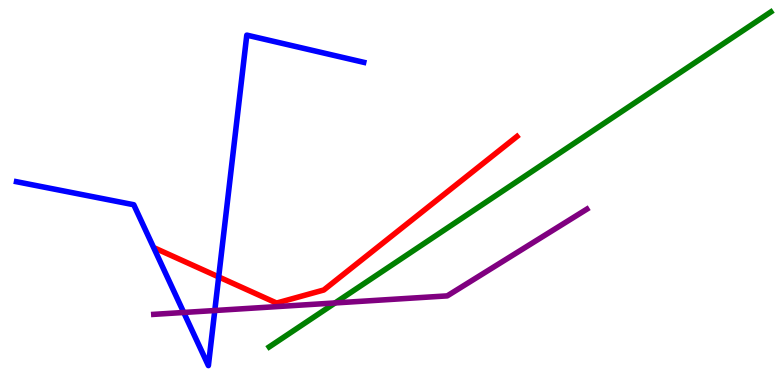[{'lines': ['blue', 'red'], 'intersections': [{'x': 2.82, 'y': 2.81}]}, {'lines': ['green', 'red'], 'intersections': []}, {'lines': ['purple', 'red'], 'intersections': []}, {'lines': ['blue', 'green'], 'intersections': []}, {'lines': ['blue', 'purple'], 'intersections': [{'x': 2.37, 'y': 1.88}, {'x': 2.77, 'y': 1.93}]}, {'lines': ['green', 'purple'], 'intersections': [{'x': 4.32, 'y': 2.13}]}]